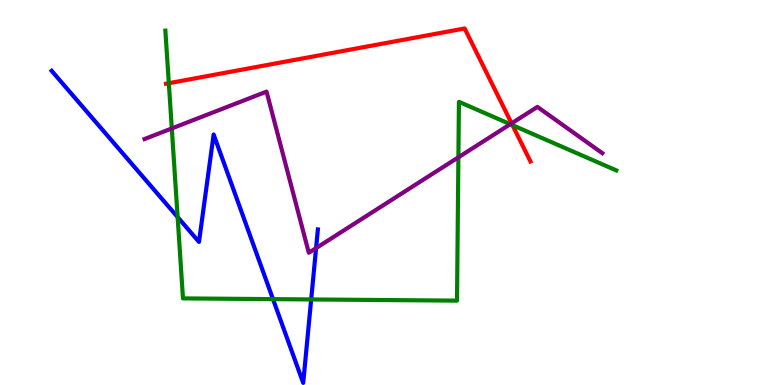[{'lines': ['blue', 'red'], 'intersections': []}, {'lines': ['green', 'red'], 'intersections': [{'x': 2.18, 'y': 7.84}, {'x': 6.61, 'y': 6.75}]}, {'lines': ['purple', 'red'], 'intersections': [{'x': 6.6, 'y': 6.8}]}, {'lines': ['blue', 'green'], 'intersections': [{'x': 2.29, 'y': 4.36}, {'x': 3.52, 'y': 2.23}, {'x': 4.02, 'y': 2.22}]}, {'lines': ['blue', 'purple'], 'intersections': [{'x': 4.08, 'y': 3.56}]}, {'lines': ['green', 'purple'], 'intersections': [{'x': 2.22, 'y': 6.66}, {'x': 5.91, 'y': 5.91}, {'x': 6.58, 'y': 6.77}]}]